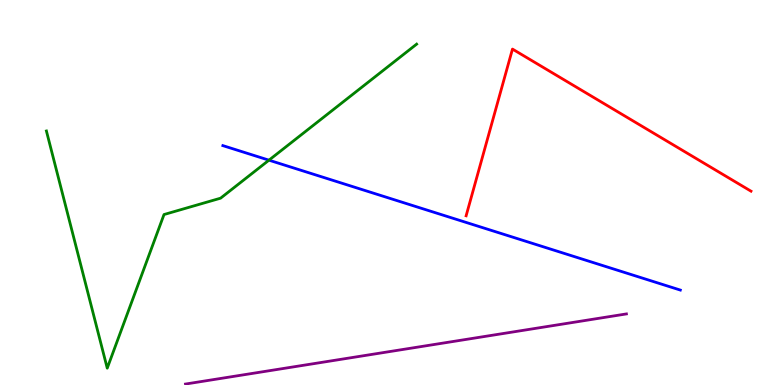[{'lines': ['blue', 'red'], 'intersections': []}, {'lines': ['green', 'red'], 'intersections': []}, {'lines': ['purple', 'red'], 'intersections': []}, {'lines': ['blue', 'green'], 'intersections': [{'x': 3.47, 'y': 5.84}]}, {'lines': ['blue', 'purple'], 'intersections': []}, {'lines': ['green', 'purple'], 'intersections': []}]